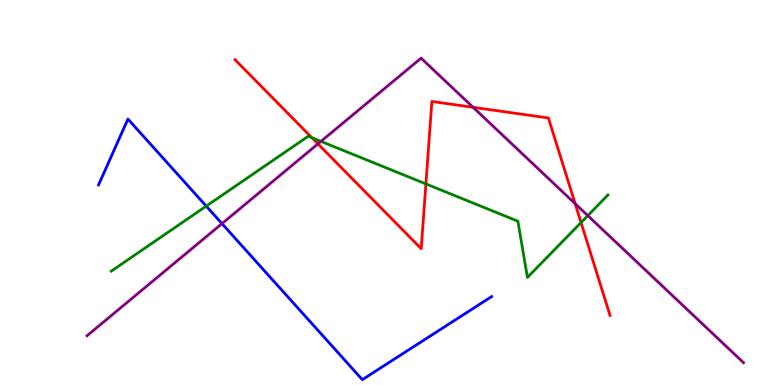[{'lines': ['blue', 'red'], 'intersections': []}, {'lines': ['green', 'red'], 'intersections': [{'x': 4.02, 'y': 6.42}, {'x': 5.5, 'y': 5.22}, {'x': 7.5, 'y': 4.22}]}, {'lines': ['purple', 'red'], 'intersections': [{'x': 4.1, 'y': 6.26}, {'x': 6.1, 'y': 7.21}, {'x': 7.42, 'y': 4.71}]}, {'lines': ['blue', 'green'], 'intersections': [{'x': 2.66, 'y': 4.65}]}, {'lines': ['blue', 'purple'], 'intersections': [{'x': 2.86, 'y': 4.19}]}, {'lines': ['green', 'purple'], 'intersections': [{'x': 4.14, 'y': 6.33}, {'x': 7.58, 'y': 4.4}]}]